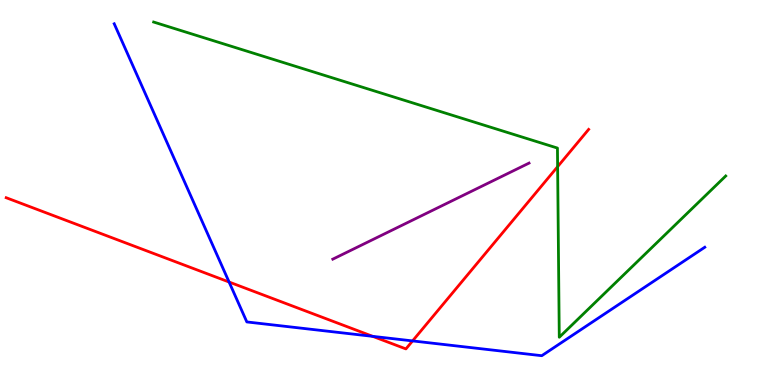[{'lines': ['blue', 'red'], 'intersections': [{'x': 2.96, 'y': 2.67}, {'x': 4.81, 'y': 1.26}, {'x': 5.32, 'y': 1.15}]}, {'lines': ['green', 'red'], 'intersections': [{'x': 7.2, 'y': 5.67}]}, {'lines': ['purple', 'red'], 'intersections': []}, {'lines': ['blue', 'green'], 'intersections': []}, {'lines': ['blue', 'purple'], 'intersections': []}, {'lines': ['green', 'purple'], 'intersections': []}]